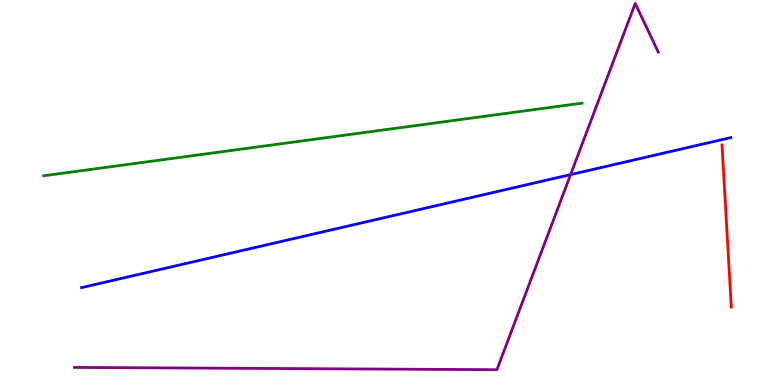[{'lines': ['blue', 'red'], 'intersections': []}, {'lines': ['green', 'red'], 'intersections': []}, {'lines': ['purple', 'red'], 'intersections': []}, {'lines': ['blue', 'green'], 'intersections': []}, {'lines': ['blue', 'purple'], 'intersections': [{'x': 7.36, 'y': 5.46}]}, {'lines': ['green', 'purple'], 'intersections': []}]